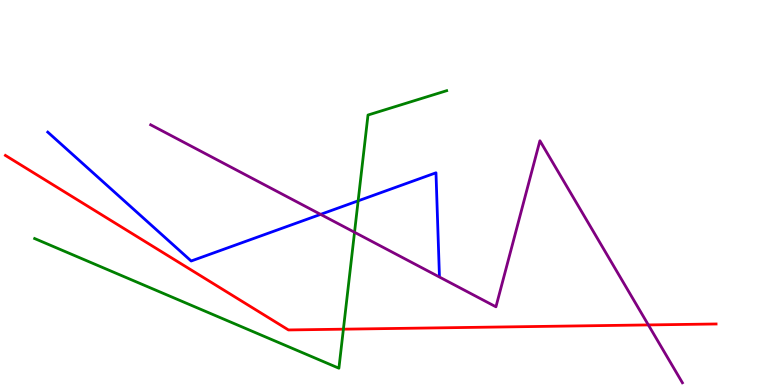[{'lines': ['blue', 'red'], 'intersections': []}, {'lines': ['green', 'red'], 'intersections': [{'x': 4.43, 'y': 1.45}]}, {'lines': ['purple', 'red'], 'intersections': [{'x': 8.37, 'y': 1.56}]}, {'lines': ['blue', 'green'], 'intersections': [{'x': 4.62, 'y': 4.78}]}, {'lines': ['blue', 'purple'], 'intersections': [{'x': 4.14, 'y': 4.43}]}, {'lines': ['green', 'purple'], 'intersections': [{'x': 4.57, 'y': 3.97}]}]